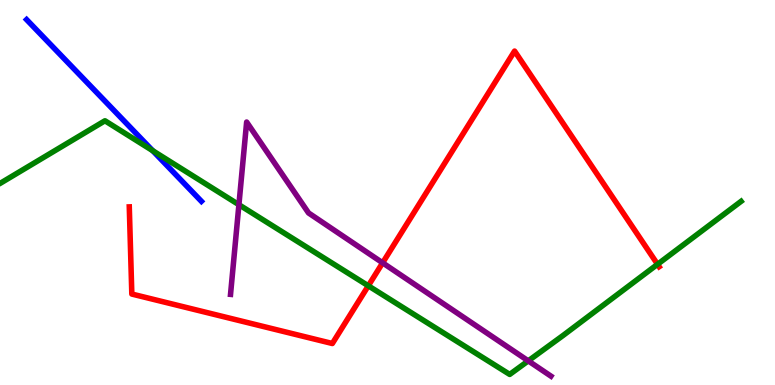[{'lines': ['blue', 'red'], 'intersections': []}, {'lines': ['green', 'red'], 'intersections': [{'x': 4.75, 'y': 2.58}, {'x': 8.48, 'y': 3.14}]}, {'lines': ['purple', 'red'], 'intersections': [{'x': 4.94, 'y': 3.17}]}, {'lines': ['blue', 'green'], 'intersections': [{'x': 1.97, 'y': 6.09}]}, {'lines': ['blue', 'purple'], 'intersections': []}, {'lines': ['green', 'purple'], 'intersections': [{'x': 3.08, 'y': 4.68}, {'x': 6.82, 'y': 0.627}]}]